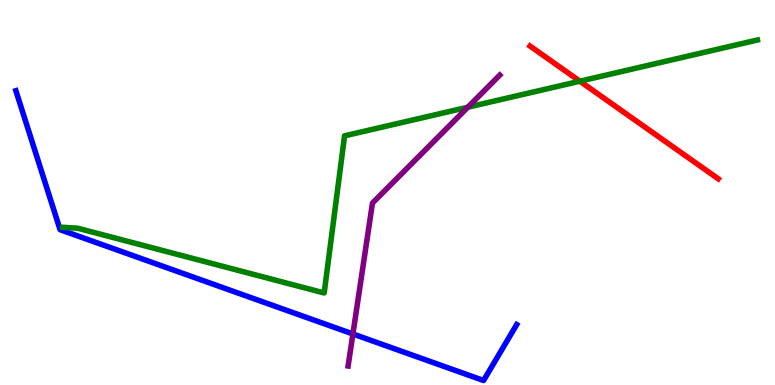[{'lines': ['blue', 'red'], 'intersections': []}, {'lines': ['green', 'red'], 'intersections': [{'x': 7.48, 'y': 7.89}]}, {'lines': ['purple', 'red'], 'intersections': []}, {'lines': ['blue', 'green'], 'intersections': []}, {'lines': ['blue', 'purple'], 'intersections': [{'x': 4.55, 'y': 1.33}]}, {'lines': ['green', 'purple'], 'intersections': [{'x': 6.04, 'y': 7.22}]}]